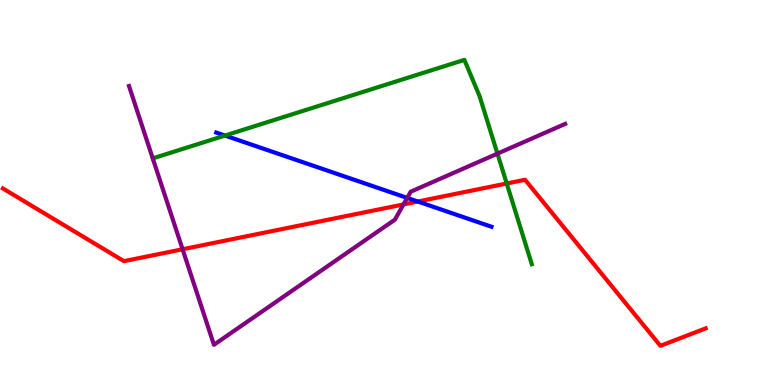[{'lines': ['blue', 'red'], 'intersections': [{'x': 5.39, 'y': 4.77}]}, {'lines': ['green', 'red'], 'intersections': [{'x': 6.54, 'y': 5.23}]}, {'lines': ['purple', 'red'], 'intersections': [{'x': 2.36, 'y': 3.53}, {'x': 5.21, 'y': 4.69}]}, {'lines': ['blue', 'green'], 'intersections': [{'x': 2.9, 'y': 6.48}]}, {'lines': ['blue', 'purple'], 'intersections': [{'x': 5.25, 'y': 4.86}]}, {'lines': ['green', 'purple'], 'intersections': [{'x': 6.42, 'y': 6.01}]}]